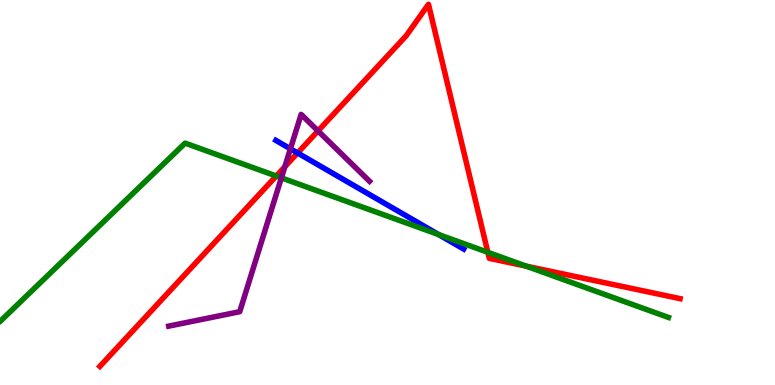[{'lines': ['blue', 'red'], 'intersections': [{'x': 3.84, 'y': 6.03}]}, {'lines': ['green', 'red'], 'intersections': [{'x': 3.56, 'y': 5.43}, {'x': 6.29, 'y': 3.45}, {'x': 6.79, 'y': 3.09}]}, {'lines': ['purple', 'red'], 'intersections': [{'x': 3.68, 'y': 5.67}, {'x': 4.1, 'y': 6.6}]}, {'lines': ['blue', 'green'], 'intersections': [{'x': 5.66, 'y': 3.91}]}, {'lines': ['blue', 'purple'], 'intersections': [{'x': 3.75, 'y': 6.13}]}, {'lines': ['green', 'purple'], 'intersections': [{'x': 3.63, 'y': 5.38}]}]